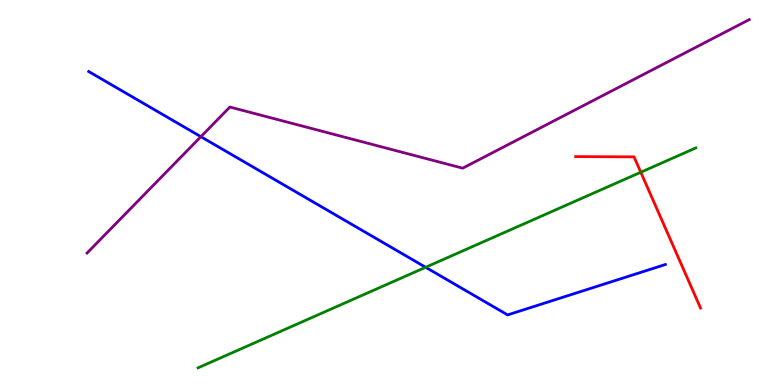[{'lines': ['blue', 'red'], 'intersections': []}, {'lines': ['green', 'red'], 'intersections': [{'x': 8.27, 'y': 5.53}]}, {'lines': ['purple', 'red'], 'intersections': []}, {'lines': ['blue', 'green'], 'intersections': [{'x': 5.49, 'y': 3.06}]}, {'lines': ['blue', 'purple'], 'intersections': [{'x': 2.59, 'y': 6.45}]}, {'lines': ['green', 'purple'], 'intersections': []}]